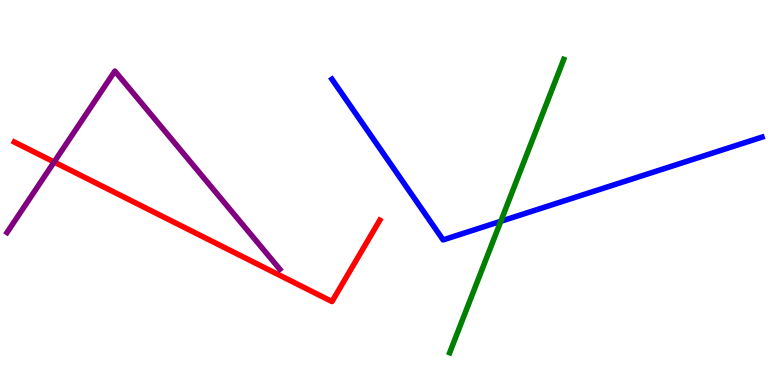[{'lines': ['blue', 'red'], 'intersections': []}, {'lines': ['green', 'red'], 'intersections': []}, {'lines': ['purple', 'red'], 'intersections': [{'x': 0.698, 'y': 5.79}]}, {'lines': ['blue', 'green'], 'intersections': [{'x': 6.46, 'y': 4.25}]}, {'lines': ['blue', 'purple'], 'intersections': []}, {'lines': ['green', 'purple'], 'intersections': []}]